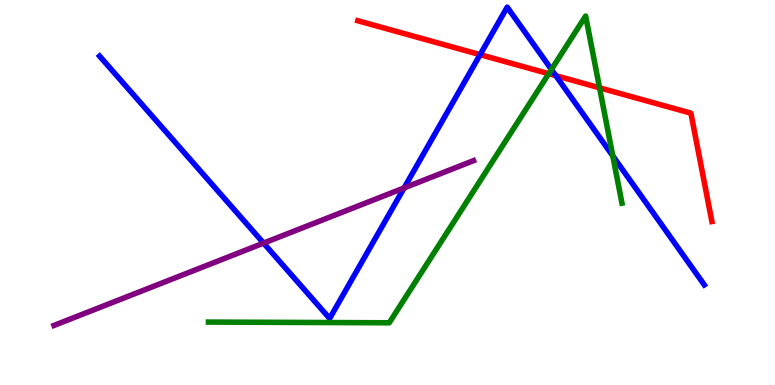[{'lines': ['blue', 'red'], 'intersections': [{'x': 6.19, 'y': 8.58}, {'x': 7.17, 'y': 8.03}]}, {'lines': ['green', 'red'], 'intersections': [{'x': 7.08, 'y': 8.09}, {'x': 7.74, 'y': 7.72}]}, {'lines': ['purple', 'red'], 'intersections': []}, {'lines': ['blue', 'green'], 'intersections': [{'x': 7.12, 'y': 8.2}, {'x': 7.91, 'y': 5.95}]}, {'lines': ['blue', 'purple'], 'intersections': [{'x': 3.4, 'y': 3.69}, {'x': 5.21, 'y': 5.12}]}, {'lines': ['green', 'purple'], 'intersections': []}]